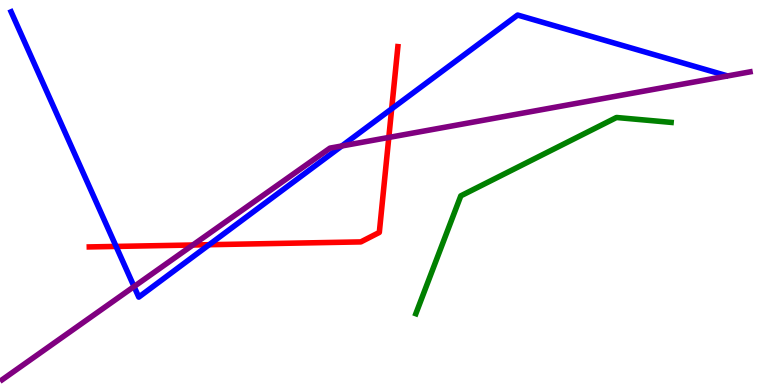[{'lines': ['blue', 'red'], 'intersections': [{'x': 1.5, 'y': 3.6}, {'x': 2.7, 'y': 3.64}, {'x': 5.05, 'y': 7.17}]}, {'lines': ['green', 'red'], 'intersections': []}, {'lines': ['purple', 'red'], 'intersections': [{'x': 2.49, 'y': 3.64}, {'x': 5.02, 'y': 6.43}]}, {'lines': ['blue', 'green'], 'intersections': []}, {'lines': ['blue', 'purple'], 'intersections': [{'x': 1.73, 'y': 2.56}, {'x': 4.41, 'y': 6.21}]}, {'lines': ['green', 'purple'], 'intersections': []}]